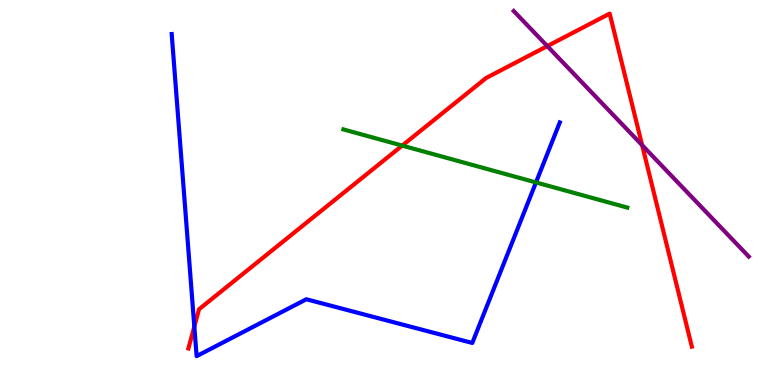[{'lines': ['blue', 'red'], 'intersections': [{'x': 2.51, 'y': 1.52}]}, {'lines': ['green', 'red'], 'intersections': [{'x': 5.19, 'y': 6.22}]}, {'lines': ['purple', 'red'], 'intersections': [{'x': 7.06, 'y': 8.8}, {'x': 8.29, 'y': 6.23}]}, {'lines': ['blue', 'green'], 'intersections': [{'x': 6.92, 'y': 5.26}]}, {'lines': ['blue', 'purple'], 'intersections': []}, {'lines': ['green', 'purple'], 'intersections': []}]